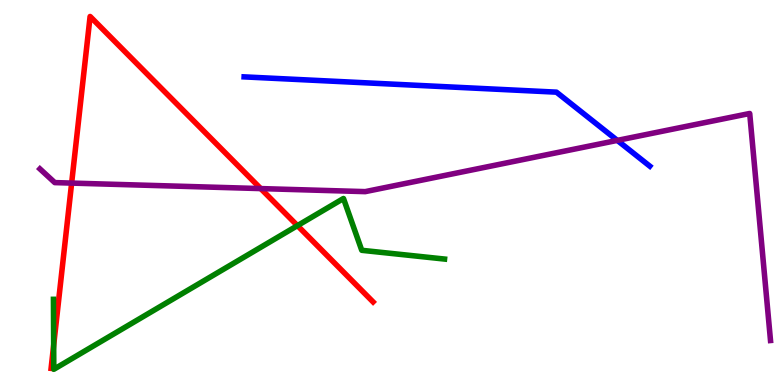[{'lines': ['blue', 'red'], 'intersections': []}, {'lines': ['green', 'red'], 'intersections': [{'x': 0.693, 'y': 1.03}, {'x': 3.84, 'y': 4.14}]}, {'lines': ['purple', 'red'], 'intersections': [{'x': 0.924, 'y': 5.24}, {'x': 3.36, 'y': 5.1}]}, {'lines': ['blue', 'green'], 'intersections': []}, {'lines': ['blue', 'purple'], 'intersections': [{'x': 7.97, 'y': 6.35}]}, {'lines': ['green', 'purple'], 'intersections': []}]